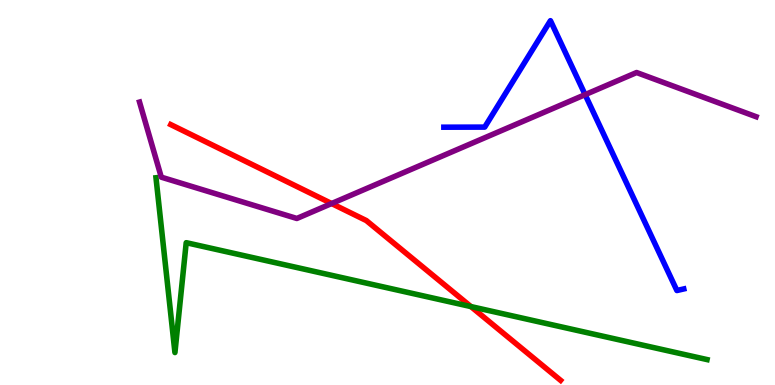[{'lines': ['blue', 'red'], 'intersections': []}, {'lines': ['green', 'red'], 'intersections': [{'x': 6.08, 'y': 2.04}]}, {'lines': ['purple', 'red'], 'intersections': [{'x': 4.28, 'y': 4.71}]}, {'lines': ['blue', 'green'], 'intersections': []}, {'lines': ['blue', 'purple'], 'intersections': [{'x': 7.55, 'y': 7.54}]}, {'lines': ['green', 'purple'], 'intersections': []}]